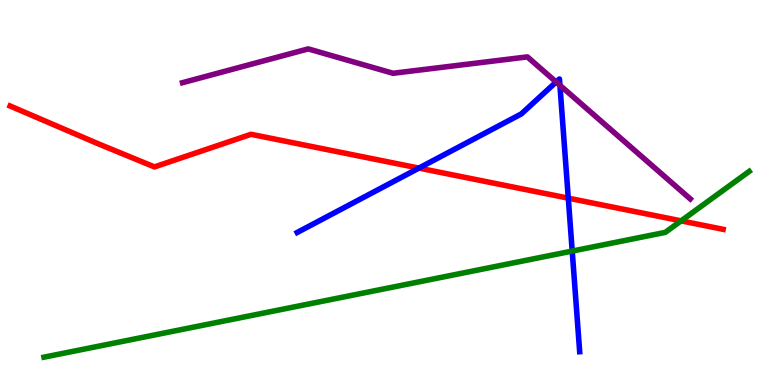[{'lines': ['blue', 'red'], 'intersections': [{'x': 5.41, 'y': 5.63}, {'x': 7.33, 'y': 4.85}]}, {'lines': ['green', 'red'], 'intersections': [{'x': 8.79, 'y': 4.26}]}, {'lines': ['purple', 'red'], 'intersections': []}, {'lines': ['blue', 'green'], 'intersections': [{'x': 7.38, 'y': 3.48}]}, {'lines': ['blue', 'purple'], 'intersections': [{'x': 7.18, 'y': 7.87}, {'x': 7.22, 'y': 7.79}]}, {'lines': ['green', 'purple'], 'intersections': []}]